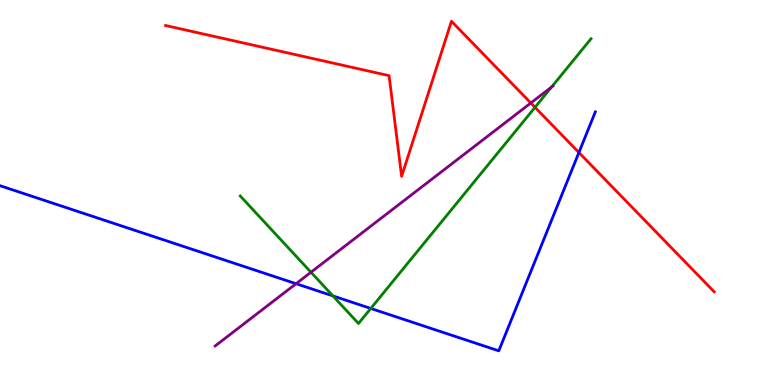[{'lines': ['blue', 'red'], 'intersections': [{'x': 7.47, 'y': 6.04}]}, {'lines': ['green', 'red'], 'intersections': [{'x': 6.9, 'y': 7.21}]}, {'lines': ['purple', 'red'], 'intersections': [{'x': 6.85, 'y': 7.32}]}, {'lines': ['blue', 'green'], 'intersections': [{'x': 4.3, 'y': 2.31}, {'x': 4.78, 'y': 1.99}]}, {'lines': ['blue', 'purple'], 'intersections': [{'x': 3.82, 'y': 2.63}]}, {'lines': ['green', 'purple'], 'intersections': [{'x': 4.01, 'y': 2.93}, {'x': 7.12, 'y': 7.74}]}]